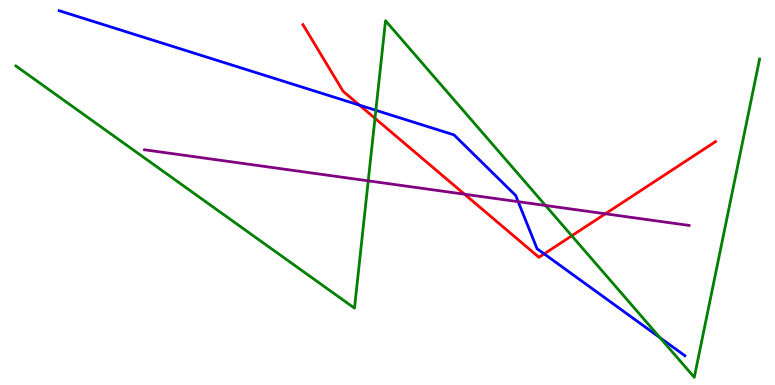[{'lines': ['blue', 'red'], 'intersections': [{'x': 4.64, 'y': 7.27}, {'x': 7.02, 'y': 3.41}]}, {'lines': ['green', 'red'], 'intersections': [{'x': 4.84, 'y': 6.93}, {'x': 7.38, 'y': 3.88}]}, {'lines': ['purple', 'red'], 'intersections': [{'x': 5.99, 'y': 4.96}, {'x': 7.81, 'y': 4.45}]}, {'lines': ['blue', 'green'], 'intersections': [{'x': 4.85, 'y': 7.14}, {'x': 8.52, 'y': 1.23}]}, {'lines': ['blue', 'purple'], 'intersections': [{'x': 6.69, 'y': 4.76}]}, {'lines': ['green', 'purple'], 'intersections': [{'x': 4.75, 'y': 5.3}, {'x': 7.04, 'y': 4.66}]}]